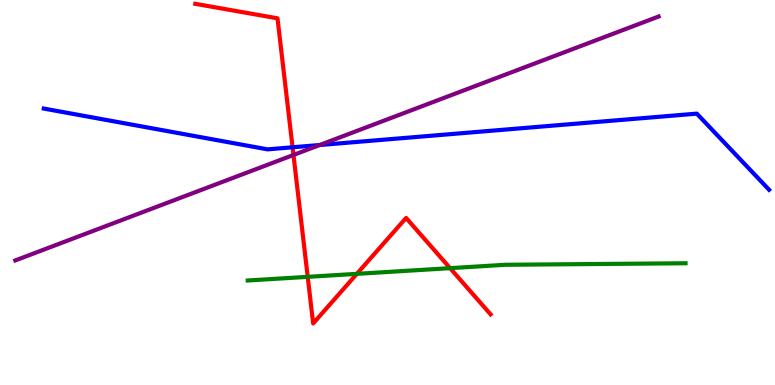[{'lines': ['blue', 'red'], 'intersections': [{'x': 3.78, 'y': 6.17}]}, {'lines': ['green', 'red'], 'intersections': [{'x': 3.97, 'y': 2.81}, {'x': 4.6, 'y': 2.89}, {'x': 5.81, 'y': 3.03}]}, {'lines': ['purple', 'red'], 'intersections': [{'x': 3.79, 'y': 5.97}]}, {'lines': ['blue', 'green'], 'intersections': []}, {'lines': ['blue', 'purple'], 'intersections': [{'x': 4.12, 'y': 6.23}]}, {'lines': ['green', 'purple'], 'intersections': []}]